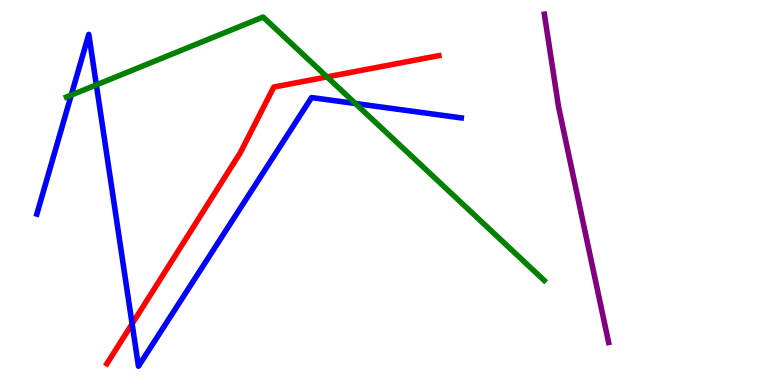[{'lines': ['blue', 'red'], 'intersections': [{'x': 1.7, 'y': 1.59}]}, {'lines': ['green', 'red'], 'intersections': [{'x': 4.22, 'y': 8.0}]}, {'lines': ['purple', 'red'], 'intersections': []}, {'lines': ['blue', 'green'], 'intersections': [{'x': 0.919, 'y': 7.53}, {'x': 1.24, 'y': 7.8}, {'x': 4.59, 'y': 7.31}]}, {'lines': ['blue', 'purple'], 'intersections': []}, {'lines': ['green', 'purple'], 'intersections': []}]